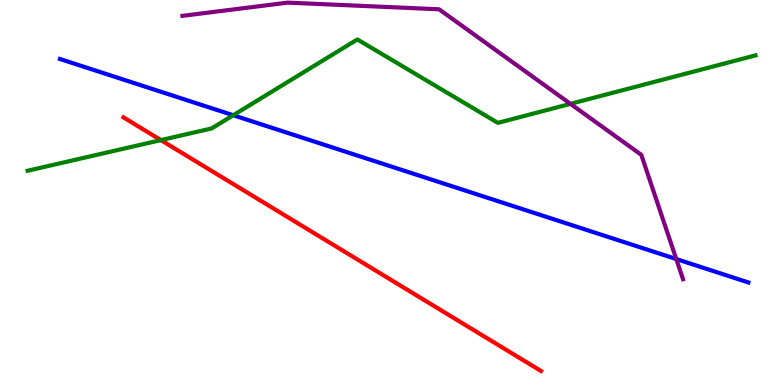[{'lines': ['blue', 'red'], 'intersections': []}, {'lines': ['green', 'red'], 'intersections': [{'x': 2.08, 'y': 6.36}]}, {'lines': ['purple', 'red'], 'intersections': []}, {'lines': ['blue', 'green'], 'intersections': [{'x': 3.01, 'y': 7.01}]}, {'lines': ['blue', 'purple'], 'intersections': [{'x': 8.73, 'y': 3.27}]}, {'lines': ['green', 'purple'], 'intersections': [{'x': 7.36, 'y': 7.3}]}]